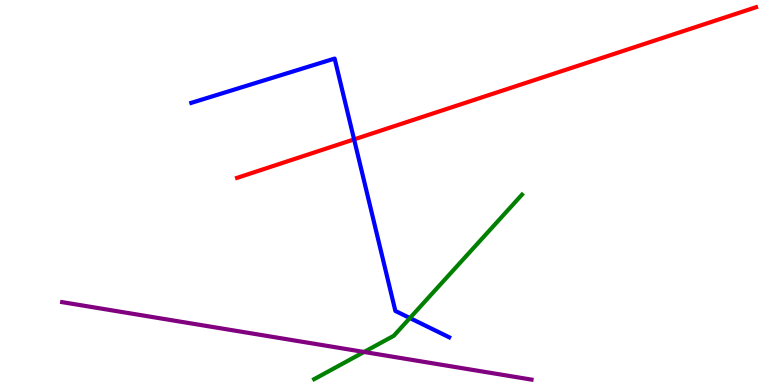[{'lines': ['blue', 'red'], 'intersections': [{'x': 4.57, 'y': 6.38}]}, {'lines': ['green', 'red'], 'intersections': []}, {'lines': ['purple', 'red'], 'intersections': []}, {'lines': ['blue', 'green'], 'intersections': [{'x': 5.29, 'y': 1.74}]}, {'lines': ['blue', 'purple'], 'intersections': []}, {'lines': ['green', 'purple'], 'intersections': [{'x': 4.7, 'y': 0.858}]}]